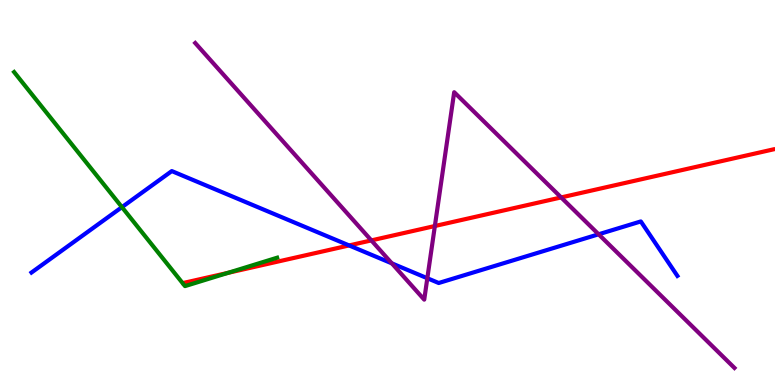[{'lines': ['blue', 'red'], 'intersections': [{'x': 4.5, 'y': 3.63}]}, {'lines': ['green', 'red'], 'intersections': [{'x': 2.94, 'y': 2.91}]}, {'lines': ['purple', 'red'], 'intersections': [{'x': 4.79, 'y': 3.76}, {'x': 5.61, 'y': 4.13}, {'x': 7.24, 'y': 4.87}]}, {'lines': ['blue', 'green'], 'intersections': [{'x': 1.57, 'y': 4.62}]}, {'lines': ['blue', 'purple'], 'intersections': [{'x': 5.06, 'y': 3.16}, {'x': 5.51, 'y': 2.77}, {'x': 7.72, 'y': 3.91}]}, {'lines': ['green', 'purple'], 'intersections': []}]